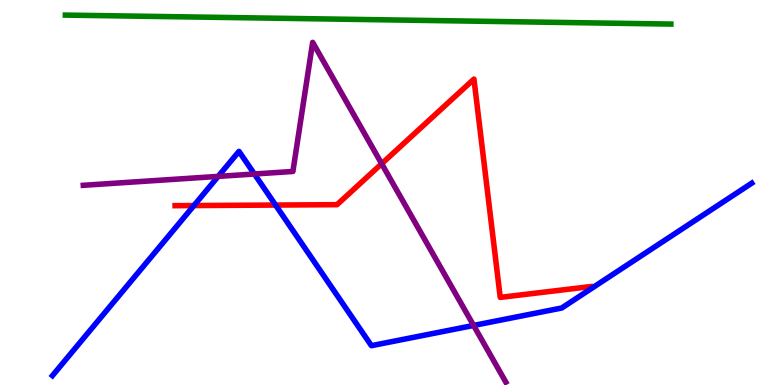[{'lines': ['blue', 'red'], 'intersections': [{'x': 2.5, 'y': 4.66}, {'x': 3.56, 'y': 4.67}]}, {'lines': ['green', 'red'], 'intersections': []}, {'lines': ['purple', 'red'], 'intersections': [{'x': 4.92, 'y': 5.75}]}, {'lines': ['blue', 'green'], 'intersections': []}, {'lines': ['blue', 'purple'], 'intersections': [{'x': 2.82, 'y': 5.42}, {'x': 3.28, 'y': 5.48}, {'x': 6.11, 'y': 1.55}]}, {'lines': ['green', 'purple'], 'intersections': []}]